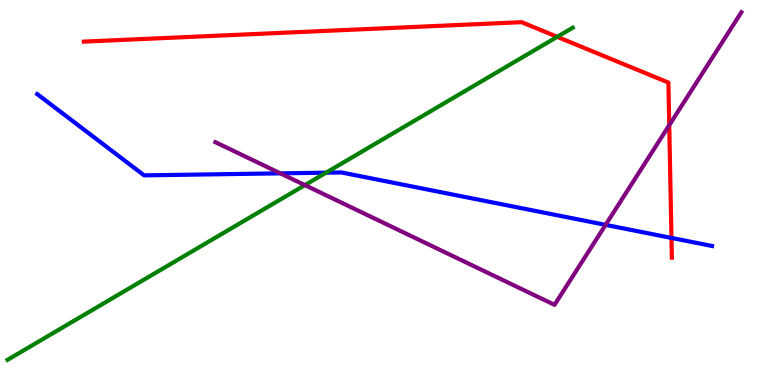[{'lines': ['blue', 'red'], 'intersections': [{'x': 8.66, 'y': 3.82}]}, {'lines': ['green', 'red'], 'intersections': [{'x': 7.19, 'y': 9.04}]}, {'lines': ['purple', 'red'], 'intersections': [{'x': 8.64, 'y': 6.75}]}, {'lines': ['blue', 'green'], 'intersections': [{'x': 4.21, 'y': 5.51}]}, {'lines': ['blue', 'purple'], 'intersections': [{'x': 3.62, 'y': 5.5}, {'x': 7.81, 'y': 4.16}]}, {'lines': ['green', 'purple'], 'intersections': [{'x': 3.93, 'y': 5.19}]}]